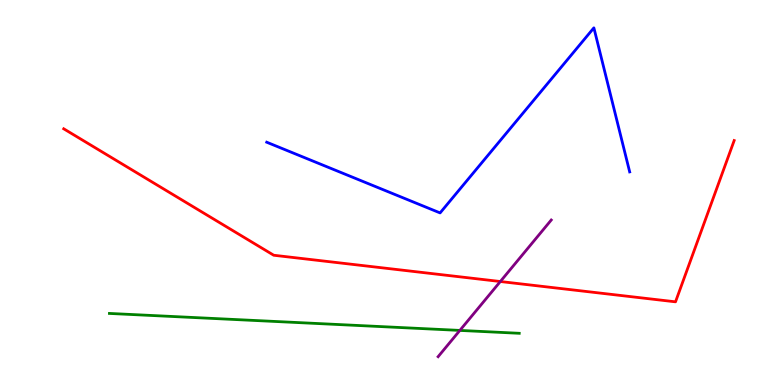[{'lines': ['blue', 'red'], 'intersections': []}, {'lines': ['green', 'red'], 'intersections': []}, {'lines': ['purple', 'red'], 'intersections': [{'x': 6.46, 'y': 2.69}]}, {'lines': ['blue', 'green'], 'intersections': []}, {'lines': ['blue', 'purple'], 'intersections': []}, {'lines': ['green', 'purple'], 'intersections': [{'x': 5.93, 'y': 1.42}]}]